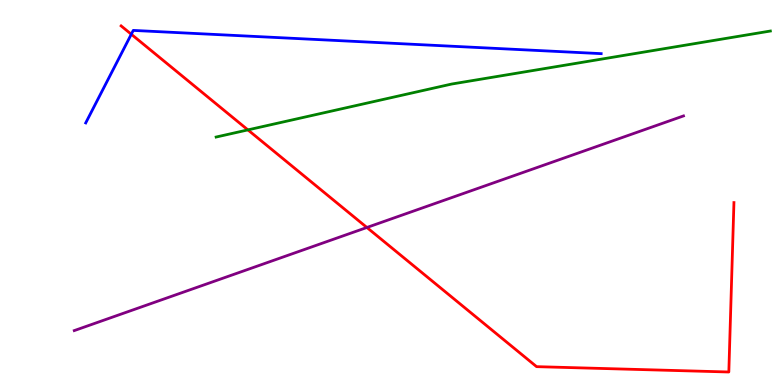[{'lines': ['blue', 'red'], 'intersections': [{'x': 1.69, 'y': 9.11}]}, {'lines': ['green', 'red'], 'intersections': [{'x': 3.2, 'y': 6.63}]}, {'lines': ['purple', 'red'], 'intersections': [{'x': 4.73, 'y': 4.09}]}, {'lines': ['blue', 'green'], 'intersections': []}, {'lines': ['blue', 'purple'], 'intersections': []}, {'lines': ['green', 'purple'], 'intersections': []}]